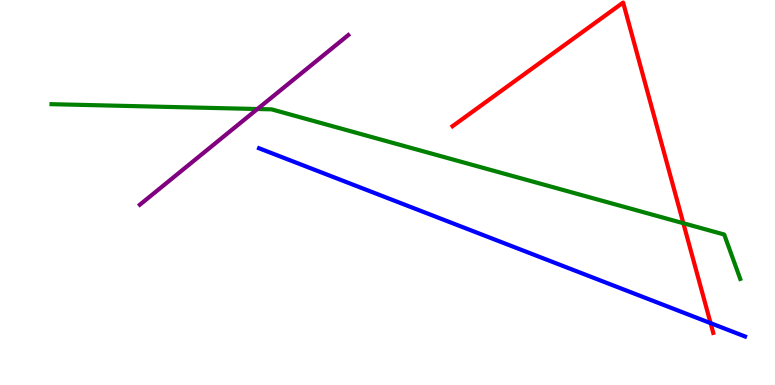[{'lines': ['blue', 'red'], 'intersections': [{'x': 9.17, 'y': 1.61}]}, {'lines': ['green', 'red'], 'intersections': [{'x': 8.82, 'y': 4.2}]}, {'lines': ['purple', 'red'], 'intersections': []}, {'lines': ['blue', 'green'], 'intersections': []}, {'lines': ['blue', 'purple'], 'intersections': []}, {'lines': ['green', 'purple'], 'intersections': [{'x': 3.32, 'y': 7.17}]}]